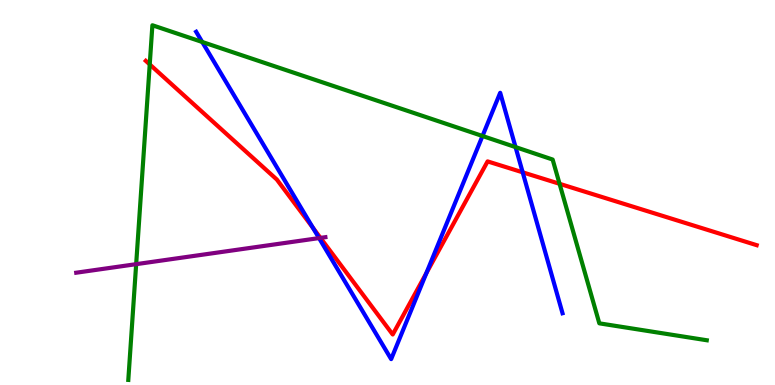[{'lines': ['blue', 'red'], 'intersections': [{'x': 4.04, 'y': 4.08}, {'x': 5.5, 'y': 2.9}, {'x': 6.74, 'y': 5.52}]}, {'lines': ['green', 'red'], 'intersections': [{'x': 1.93, 'y': 8.33}, {'x': 7.22, 'y': 5.23}]}, {'lines': ['purple', 'red'], 'intersections': [{'x': 4.14, 'y': 3.82}]}, {'lines': ['blue', 'green'], 'intersections': [{'x': 2.61, 'y': 8.91}, {'x': 6.23, 'y': 6.47}, {'x': 6.65, 'y': 6.18}]}, {'lines': ['blue', 'purple'], 'intersections': [{'x': 4.12, 'y': 3.82}]}, {'lines': ['green', 'purple'], 'intersections': [{'x': 1.76, 'y': 3.14}]}]